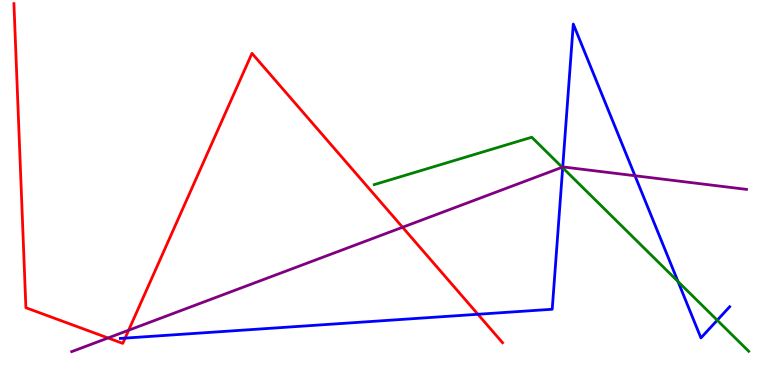[{'lines': ['blue', 'red'], 'intersections': [{'x': 1.61, 'y': 1.22}, {'x': 6.17, 'y': 1.84}]}, {'lines': ['green', 'red'], 'intersections': []}, {'lines': ['purple', 'red'], 'intersections': [{'x': 1.39, 'y': 1.22}, {'x': 1.66, 'y': 1.42}, {'x': 5.19, 'y': 4.1}]}, {'lines': ['blue', 'green'], 'intersections': [{'x': 7.26, 'y': 5.64}, {'x': 8.75, 'y': 2.69}, {'x': 9.25, 'y': 1.68}]}, {'lines': ['blue', 'purple'], 'intersections': [{'x': 7.26, 'y': 5.66}, {'x': 8.19, 'y': 5.44}]}, {'lines': ['green', 'purple'], 'intersections': [{'x': 7.25, 'y': 5.66}]}]